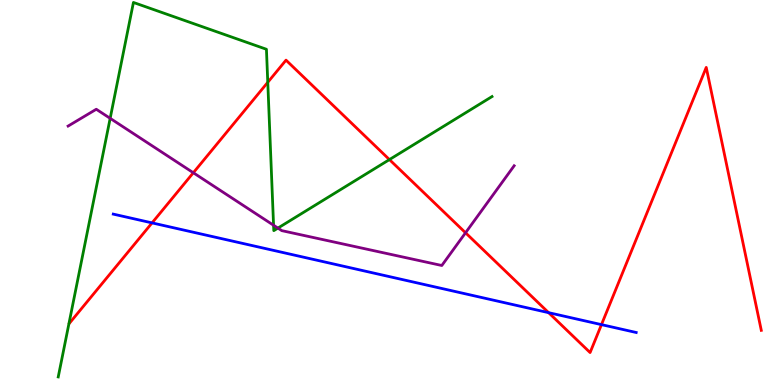[{'lines': ['blue', 'red'], 'intersections': [{'x': 1.96, 'y': 4.21}, {'x': 7.08, 'y': 1.88}, {'x': 7.76, 'y': 1.57}]}, {'lines': ['green', 'red'], 'intersections': [{'x': 3.46, 'y': 7.86}, {'x': 5.02, 'y': 5.85}]}, {'lines': ['purple', 'red'], 'intersections': [{'x': 2.49, 'y': 5.51}, {'x': 6.01, 'y': 3.95}]}, {'lines': ['blue', 'green'], 'intersections': []}, {'lines': ['blue', 'purple'], 'intersections': []}, {'lines': ['green', 'purple'], 'intersections': [{'x': 1.42, 'y': 6.93}, {'x': 3.53, 'y': 4.15}, {'x': 3.59, 'y': 4.08}]}]